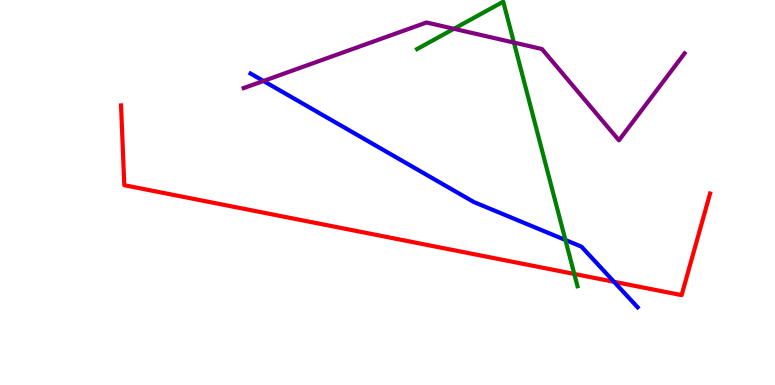[{'lines': ['blue', 'red'], 'intersections': [{'x': 7.92, 'y': 2.68}]}, {'lines': ['green', 'red'], 'intersections': [{'x': 7.41, 'y': 2.88}]}, {'lines': ['purple', 'red'], 'intersections': []}, {'lines': ['blue', 'green'], 'intersections': [{'x': 7.3, 'y': 3.77}]}, {'lines': ['blue', 'purple'], 'intersections': [{'x': 3.4, 'y': 7.9}]}, {'lines': ['green', 'purple'], 'intersections': [{'x': 5.86, 'y': 9.25}, {'x': 6.63, 'y': 8.89}]}]